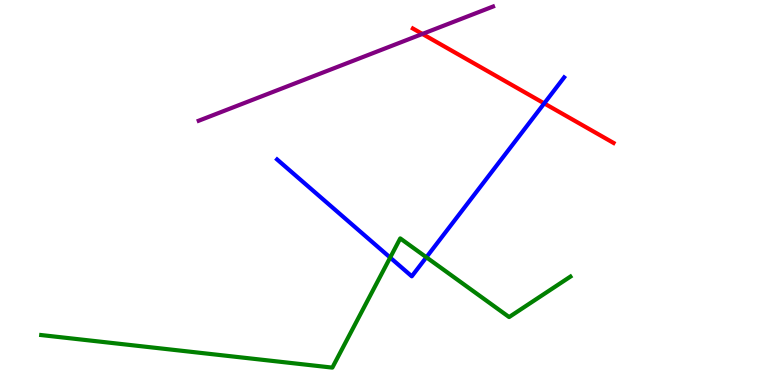[{'lines': ['blue', 'red'], 'intersections': [{'x': 7.02, 'y': 7.31}]}, {'lines': ['green', 'red'], 'intersections': []}, {'lines': ['purple', 'red'], 'intersections': [{'x': 5.45, 'y': 9.12}]}, {'lines': ['blue', 'green'], 'intersections': [{'x': 5.03, 'y': 3.31}, {'x': 5.5, 'y': 3.32}]}, {'lines': ['blue', 'purple'], 'intersections': []}, {'lines': ['green', 'purple'], 'intersections': []}]